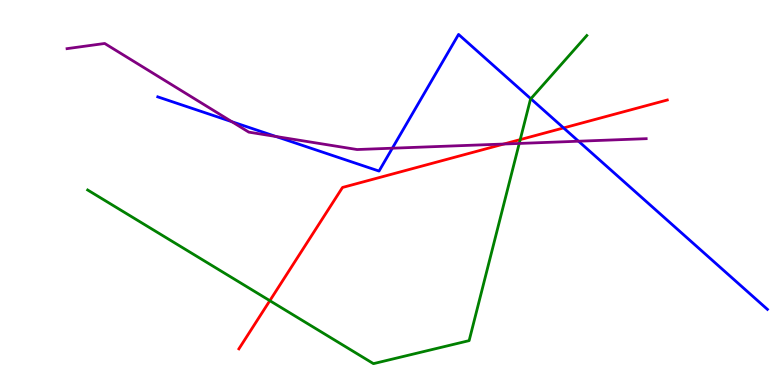[{'lines': ['blue', 'red'], 'intersections': [{'x': 7.27, 'y': 6.68}]}, {'lines': ['green', 'red'], 'intersections': [{'x': 3.48, 'y': 2.19}, {'x': 6.71, 'y': 6.37}]}, {'lines': ['purple', 'red'], 'intersections': [{'x': 6.5, 'y': 6.26}]}, {'lines': ['blue', 'green'], 'intersections': [{'x': 6.85, 'y': 7.43}]}, {'lines': ['blue', 'purple'], 'intersections': [{'x': 2.99, 'y': 6.84}, {'x': 3.56, 'y': 6.45}, {'x': 5.06, 'y': 6.15}, {'x': 7.46, 'y': 6.33}]}, {'lines': ['green', 'purple'], 'intersections': [{'x': 6.7, 'y': 6.27}]}]